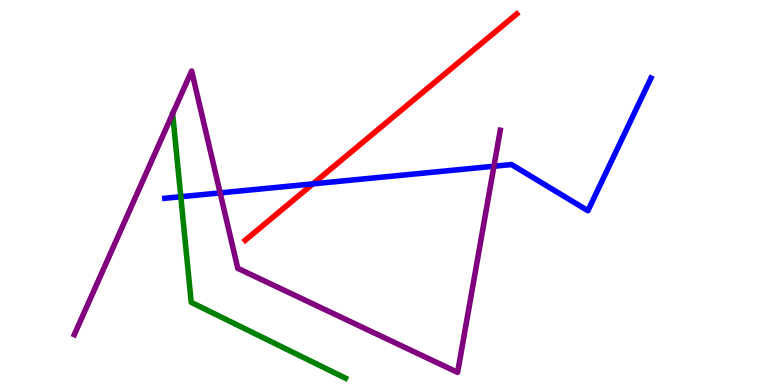[{'lines': ['blue', 'red'], 'intersections': [{'x': 4.04, 'y': 5.22}]}, {'lines': ['green', 'red'], 'intersections': []}, {'lines': ['purple', 'red'], 'intersections': []}, {'lines': ['blue', 'green'], 'intersections': [{'x': 2.33, 'y': 4.89}]}, {'lines': ['blue', 'purple'], 'intersections': [{'x': 2.84, 'y': 4.99}, {'x': 6.37, 'y': 5.68}]}, {'lines': ['green', 'purple'], 'intersections': []}]